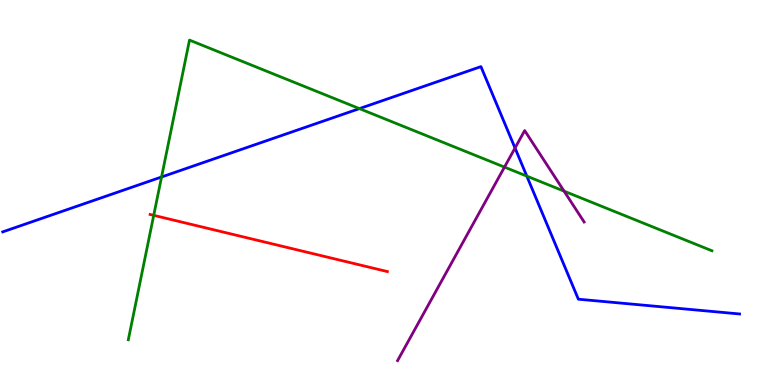[{'lines': ['blue', 'red'], 'intersections': []}, {'lines': ['green', 'red'], 'intersections': [{'x': 1.98, 'y': 4.41}]}, {'lines': ['purple', 'red'], 'intersections': []}, {'lines': ['blue', 'green'], 'intersections': [{'x': 2.08, 'y': 5.4}, {'x': 4.64, 'y': 7.18}, {'x': 6.8, 'y': 5.43}]}, {'lines': ['blue', 'purple'], 'intersections': [{'x': 6.65, 'y': 6.16}]}, {'lines': ['green', 'purple'], 'intersections': [{'x': 6.51, 'y': 5.66}, {'x': 7.28, 'y': 5.04}]}]